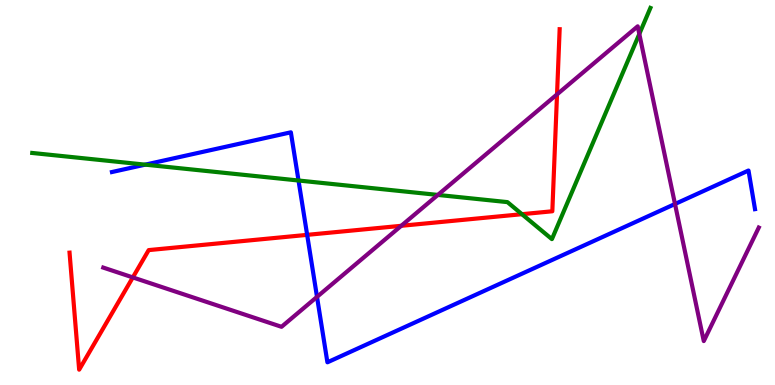[{'lines': ['blue', 'red'], 'intersections': [{'x': 3.96, 'y': 3.9}]}, {'lines': ['green', 'red'], 'intersections': [{'x': 6.73, 'y': 4.44}]}, {'lines': ['purple', 'red'], 'intersections': [{'x': 1.71, 'y': 2.79}, {'x': 5.18, 'y': 4.13}, {'x': 7.19, 'y': 7.55}]}, {'lines': ['blue', 'green'], 'intersections': [{'x': 1.87, 'y': 5.72}, {'x': 3.85, 'y': 5.31}]}, {'lines': ['blue', 'purple'], 'intersections': [{'x': 4.09, 'y': 2.29}, {'x': 8.71, 'y': 4.7}]}, {'lines': ['green', 'purple'], 'intersections': [{'x': 5.65, 'y': 4.94}, {'x': 8.25, 'y': 9.12}]}]